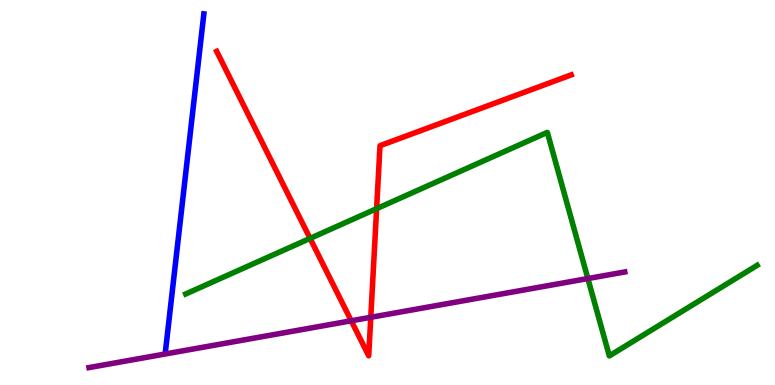[{'lines': ['blue', 'red'], 'intersections': []}, {'lines': ['green', 'red'], 'intersections': [{'x': 4.0, 'y': 3.81}, {'x': 4.86, 'y': 4.58}]}, {'lines': ['purple', 'red'], 'intersections': [{'x': 4.53, 'y': 1.67}, {'x': 4.78, 'y': 1.76}]}, {'lines': ['blue', 'green'], 'intersections': []}, {'lines': ['blue', 'purple'], 'intersections': []}, {'lines': ['green', 'purple'], 'intersections': [{'x': 7.59, 'y': 2.76}]}]